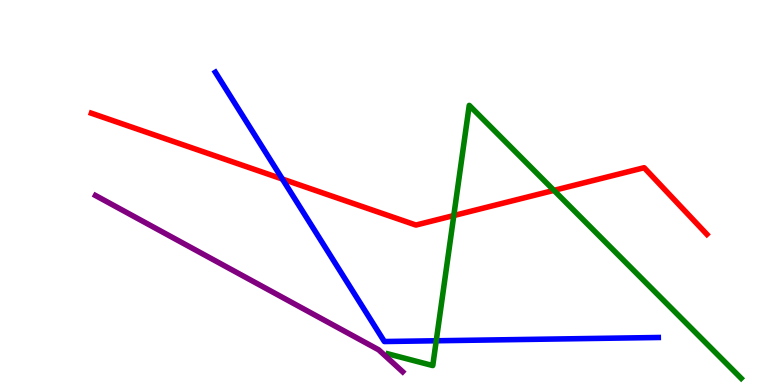[{'lines': ['blue', 'red'], 'intersections': [{'x': 3.64, 'y': 5.35}]}, {'lines': ['green', 'red'], 'intersections': [{'x': 5.86, 'y': 4.4}, {'x': 7.15, 'y': 5.06}]}, {'lines': ['purple', 'red'], 'intersections': []}, {'lines': ['blue', 'green'], 'intersections': [{'x': 5.63, 'y': 1.15}]}, {'lines': ['blue', 'purple'], 'intersections': []}, {'lines': ['green', 'purple'], 'intersections': []}]